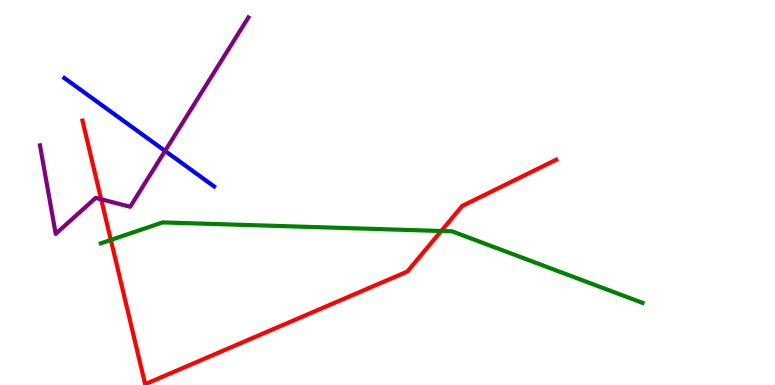[{'lines': ['blue', 'red'], 'intersections': []}, {'lines': ['green', 'red'], 'intersections': [{'x': 1.43, 'y': 3.77}, {'x': 5.69, 'y': 4.0}]}, {'lines': ['purple', 'red'], 'intersections': [{'x': 1.31, 'y': 4.82}]}, {'lines': ['blue', 'green'], 'intersections': []}, {'lines': ['blue', 'purple'], 'intersections': [{'x': 2.13, 'y': 6.08}]}, {'lines': ['green', 'purple'], 'intersections': []}]